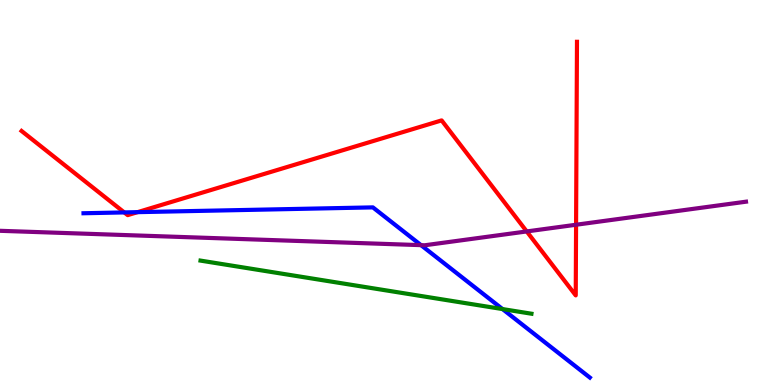[{'lines': ['blue', 'red'], 'intersections': [{'x': 1.6, 'y': 4.48}, {'x': 1.77, 'y': 4.49}]}, {'lines': ['green', 'red'], 'intersections': []}, {'lines': ['purple', 'red'], 'intersections': [{'x': 6.8, 'y': 3.99}, {'x': 7.43, 'y': 4.16}]}, {'lines': ['blue', 'green'], 'intersections': [{'x': 6.48, 'y': 1.97}]}, {'lines': ['blue', 'purple'], 'intersections': [{'x': 5.43, 'y': 3.63}]}, {'lines': ['green', 'purple'], 'intersections': []}]